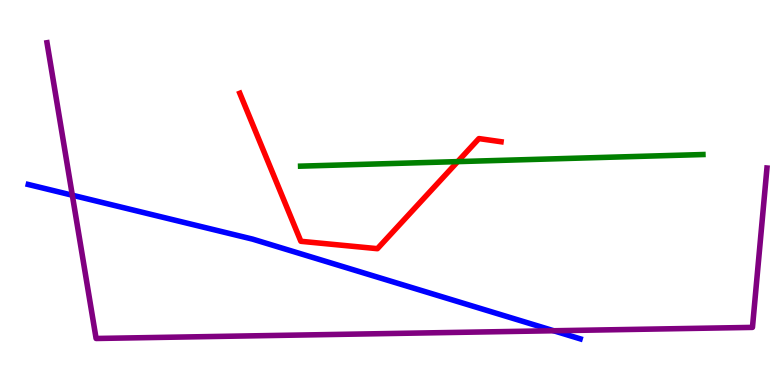[{'lines': ['blue', 'red'], 'intersections': []}, {'lines': ['green', 'red'], 'intersections': [{'x': 5.91, 'y': 5.8}]}, {'lines': ['purple', 'red'], 'intersections': []}, {'lines': ['blue', 'green'], 'intersections': []}, {'lines': ['blue', 'purple'], 'intersections': [{'x': 0.933, 'y': 4.93}, {'x': 7.14, 'y': 1.41}]}, {'lines': ['green', 'purple'], 'intersections': []}]